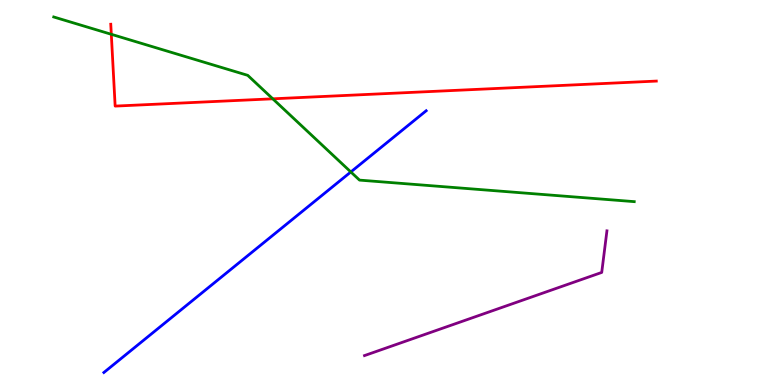[{'lines': ['blue', 'red'], 'intersections': []}, {'lines': ['green', 'red'], 'intersections': [{'x': 1.44, 'y': 9.11}, {'x': 3.52, 'y': 7.43}]}, {'lines': ['purple', 'red'], 'intersections': []}, {'lines': ['blue', 'green'], 'intersections': [{'x': 4.53, 'y': 5.53}]}, {'lines': ['blue', 'purple'], 'intersections': []}, {'lines': ['green', 'purple'], 'intersections': []}]